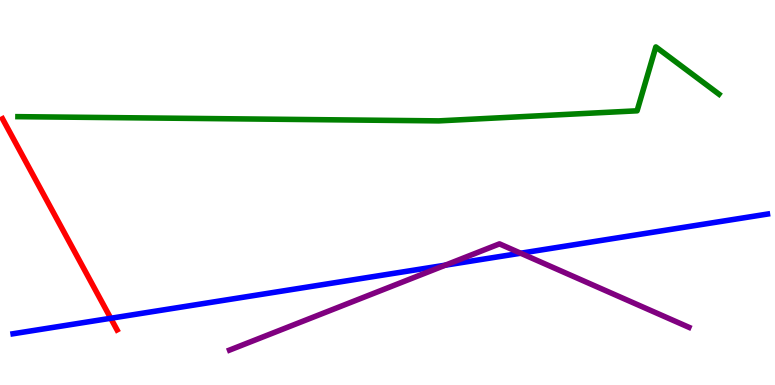[{'lines': ['blue', 'red'], 'intersections': [{'x': 1.43, 'y': 1.73}]}, {'lines': ['green', 'red'], 'intersections': []}, {'lines': ['purple', 'red'], 'intersections': []}, {'lines': ['blue', 'green'], 'intersections': []}, {'lines': ['blue', 'purple'], 'intersections': [{'x': 5.75, 'y': 3.11}, {'x': 6.72, 'y': 3.42}]}, {'lines': ['green', 'purple'], 'intersections': []}]